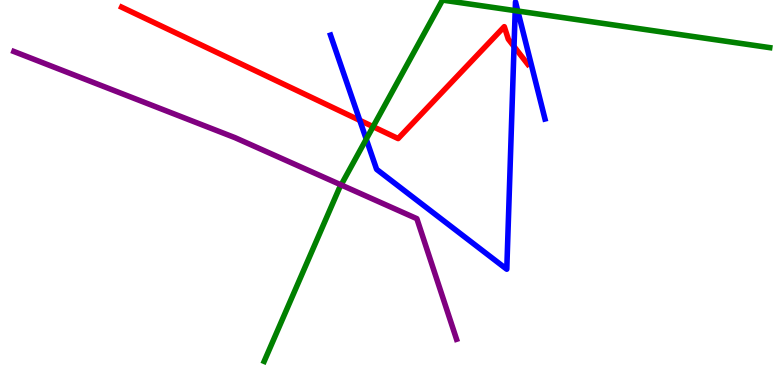[{'lines': ['blue', 'red'], 'intersections': [{'x': 4.64, 'y': 6.87}, {'x': 6.63, 'y': 8.79}]}, {'lines': ['green', 'red'], 'intersections': [{'x': 4.81, 'y': 6.71}]}, {'lines': ['purple', 'red'], 'intersections': []}, {'lines': ['blue', 'green'], 'intersections': [{'x': 4.73, 'y': 6.39}, {'x': 6.65, 'y': 9.72}, {'x': 6.68, 'y': 9.71}]}, {'lines': ['blue', 'purple'], 'intersections': []}, {'lines': ['green', 'purple'], 'intersections': [{'x': 4.4, 'y': 5.2}]}]